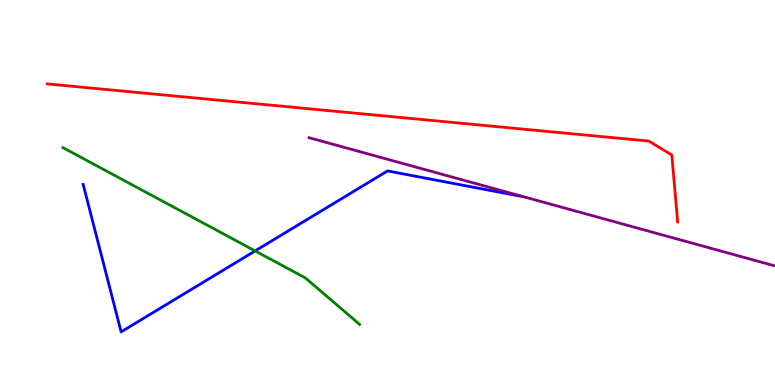[{'lines': ['blue', 'red'], 'intersections': []}, {'lines': ['green', 'red'], 'intersections': []}, {'lines': ['purple', 'red'], 'intersections': []}, {'lines': ['blue', 'green'], 'intersections': [{'x': 3.29, 'y': 3.48}]}, {'lines': ['blue', 'purple'], 'intersections': []}, {'lines': ['green', 'purple'], 'intersections': []}]